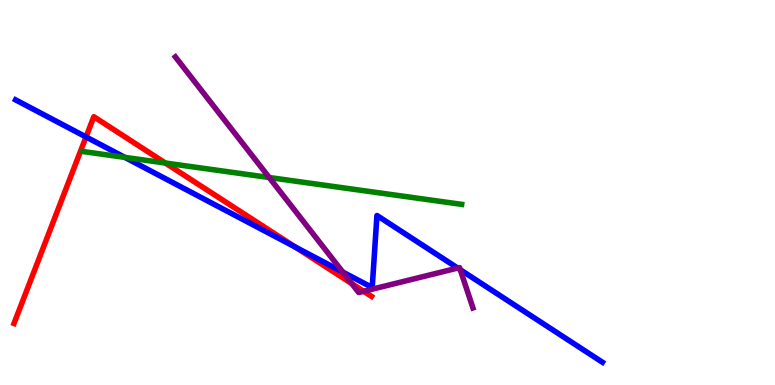[{'lines': ['blue', 'red'], 'intersections': [{'x': 1.11, 'y': 6.44}, {'x': 3.81, 'y': 3.58}]}, {'lines': ['green', 'red'], 'intersections': [{'x': 2.13, 'y': 5.77}]}, {'lines': ['purple', 'red'], 'intersections': [{'x': 4.54, 'y': 2.63}, {'x': 4.69, 'y': 2.43}]}, {'lines': ['blue', 'green'], 'intersections': [{'x': 1.61, 'y': 5.91}]}, {'lines': ['blue', 'purple'], 'intersections': [{'x': 4.42, 'y': 2.93}, {'x': 5.91, 'y': 3.04}, {'x': 5.94, 'y': 2.99}]}, {'lines': ['green', 'purple'], 'intersections': [{'x': 3.47, 'y': 5.39}]}]